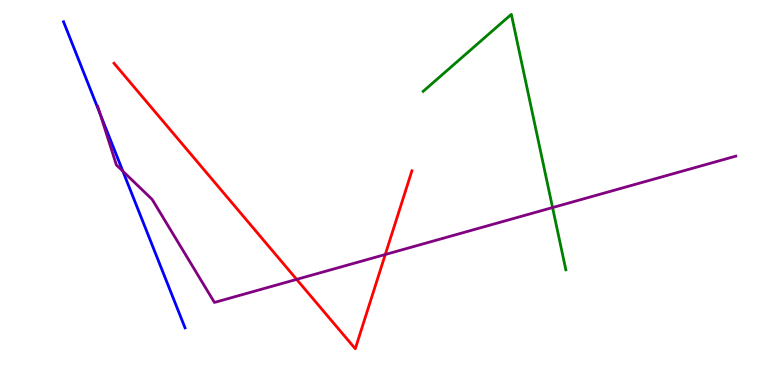[{'lines': ['blue', 'red'], 'intersections': []}, {'lines': ['green', 'red'], 'intersections': []}, {'lines': ['purple', 'red'], 'intersections': [{'x': 3.83, 'y': 2.74}, {'x': 4.97, 'y': 3.39}]}, {'lines': ['blue', 'green'], 'intersections': []}, {'lines': ['blue', 'purple'], 'intersections': [{'x': 1.29, 'y': 7.04}, {'x': 1.59, 'y': 5.55}]}, {'lines': ['green', 'purple'], 'intersections': [{'x': 7.13, 'y': 4.61}]}]